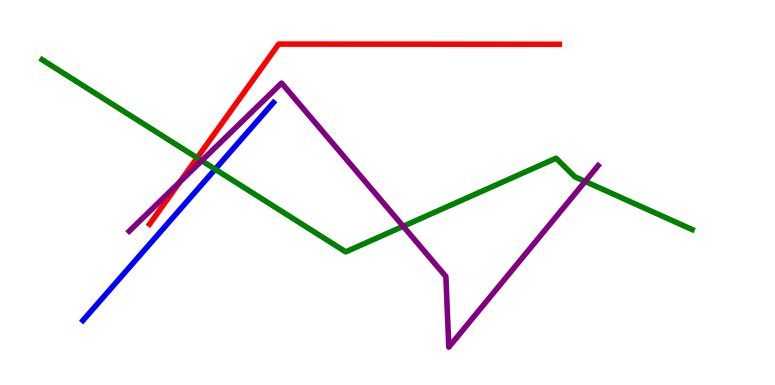[{'lines': ['blue', 'red'], 'intersections': []}, {'lines': ['green', 'red'], 'intersections': [{'x': 2.54, 'y': 5.9}]}, {'lines': ['purple', 'red'], 'intersections': [{'x': 2.32, 'y': 5.27}]}, {'lines': ['blue', 'green'], 'intersections': [{'x': 2.78, 'y': 5.6}]}, {'lines': ['blue', 'purple'], 'intersections': []}, {'lines': ['green', 'purple'], 'intersections': [{'x': 2.6, 'y': 5.83}, {'x': 5.2, 'y': 4.12}, {'x': 7.55, 'y': 5.29}]}]